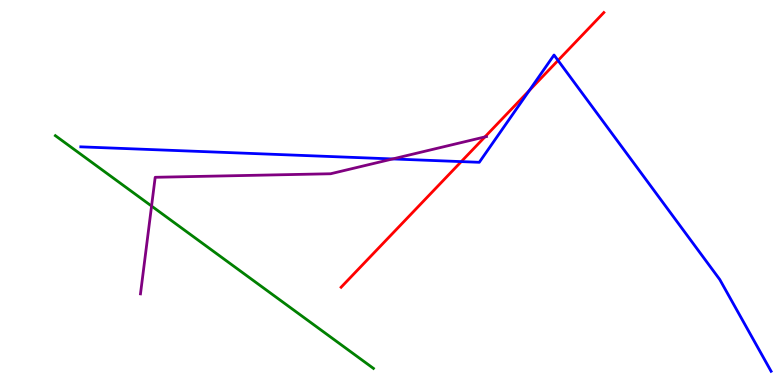[{'lines': ['blue', 'red'], 'intersections': [{'x': 5.95, 'y': 5.8}, {'x': 6.83, 'y': 7.65}, {'x': 7.2, 'y': 8.43}]}, {'lines': ['green', 'red'], 'intersections': []}, {'lines': ['purple', 'red'], 'intersections': [{'x': 6.26, 'y': 6.44}]}, {'lines': ['blue', 'green'], 'intersections': []}, {'lines': ['blue', 'purple'], 'intersections': [{'x': 5.07, 'y': 5.87}]}, {'lines': ['green', 'purple'], 'intersections': [{'x': 1.96, 'y': 4.65}]}]